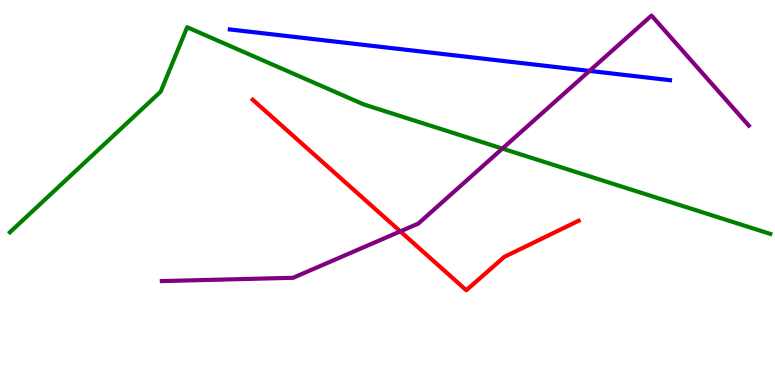[{'lines': ['blue', 'red'], 'intersections': []}, {'lines': ['green', 'red'], 'intersections': []}, {'lines': ['purple', 'red'], 'intersections': [{'x': 5.17, 'y': 3.99}]}, {'lines': ['blue', 'green'], 'intersections': []}, {'lines': ['blue', 'purple'], 'intersections': [{'x': 7.61, 'y': 8.16}]}, {'lines': ['green', 'purple'], 'intersections': [{'x': 6.48, 'y': 6.14}]}]